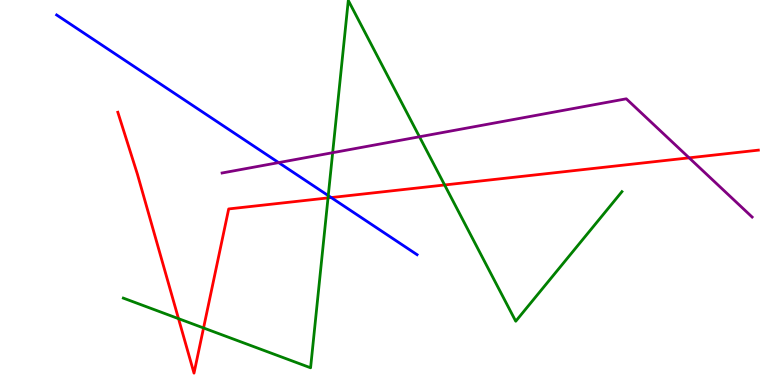[{'lines': ['blue', 'red'], 'intersections': [{'x': 4.27, 'y': 4.87}]}, {'lines': ['green', 'red'], 'intersections': [{'x': 2.3, 'y': 1.72}, {'x': 2.63, 'y': 1.48}, {'x': 4.23, 'y': 4.86}, {'x': 5.74, 'y': 5.2}]}, {'lines': ['purple', 'red'], 'intersections': [{'x': 8.89, 'y': 5.9}]}, {'lines': ['blue', 'green'], 'intersections': [{'x': 4.24, 'y': 4.92}]}, {'lines': ['blue', 'purple'], 'intersections': [{'x': 3.6, 'y': 5.78}]}, {'lines': ['green', 'purple'], 'intersections': [{'x': 4.29, 'y': 6.03}, {'x': 5.41, 'y': 6.45}]}]